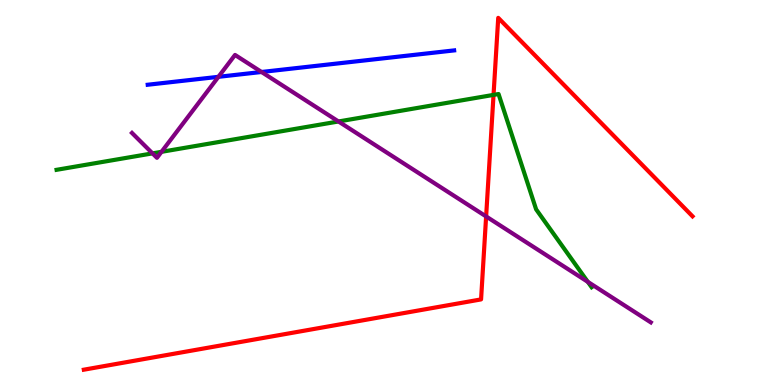[{'lines': ['blue', 'red'], 'intersections': []}, {'lines': ['green', 'red'], 'intersections': [{'x': 6.37, 'y': 7.54}]}, {'lines': ['purple', 'red'], 'intersections': [{'x': 6.27, 'y': 4.38}]}, {'lines': ['blue', 'green'], 'intersections': []}, {'lines': ['blue', 'purple'], 'intersections': [{'x': 2.82, 'y': 8.0}, {'x': 3.37, 'y': 8.13}]}, {'lines': ['green', 'purple'], 'intersections': [{'x': 1.97, 'y': 6.02}, {'x': 2.08, 'y': 6.06}, {'x': 4.37, 'y': 6.84}, {'x': 7.58, 'y': 2.68}]}]